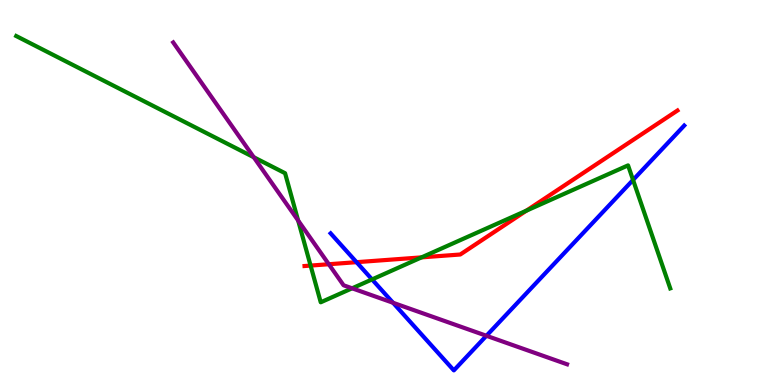[{'lines': ['blue', 'red'], 'intersections': [{'x': 4.6, 'y': 3.19}]}, {'lines': ['green', 'red'], 'intersections': [{'x': 4.01, 'y': 3.1}, {'x': 5.44, 'y': 3.32}, {'x': 6.79, 'y': 4.53}]}, {'lines': ['purple', 'red'], 'intersections': [{'x': 4.24, 'y': 3.14}]}, {'lines': ['blue', 'green'], 'intersections': [{'x': 4.8, 'y': 2.74}, {'x': 8.17, 'y': 5.33}]}, {'lines': ['blue', 'purple'], 'intersections': [{'x': 5.07, 'y': 2.14}, {'x': 6.28, 'y': 1.28}]}, {'lines': ['green', 'purple'], 'intersections': [{'x': 3.27, 'y': 5.92}, {'x': 3.85, 'y': 4.27}, {'x': 4.54, 'y': 2.51}]}]